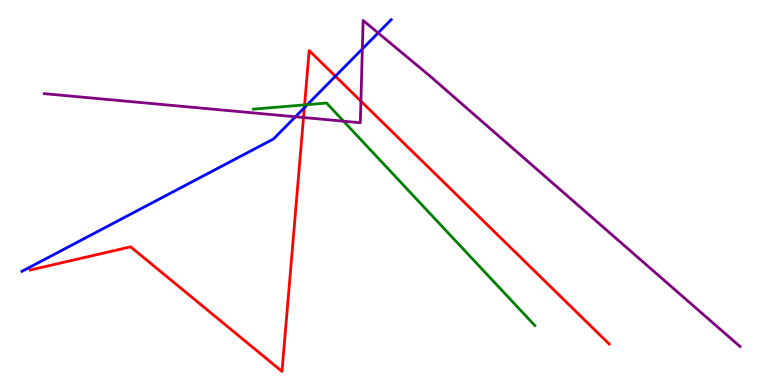[{'lines': ['blue', 'red'], 'intersections': [{'x': 3.93, 'y': 7.2}, {'x': 4.33, 'y': 8.02}]}, {'lines': ['green', 'red'], 'intersections': [{'x': 3.93, 'y': 7.28}]}, {'lines': ['purple', 'red'], 'intersections': [{'x': 3.92, 'y': 6.95}, {'x': 4.66, 'y': 7.37}]}, {'lines': ['blue', 'green'], 'intersections': [{'x': 3.97, 'y': 7.28}]}, {'lines': ['blue', 'purple'], 'intersections': [{'x': 3.81, 'y': 6.97}, {'x': 4.68, 'y': 8.73}, {'x': 4.88, 'y': 9.14}]}, {'lines': ['green', 'purple'], 'intersections': [{'x': 4.43, 'y': 6.85}]}]